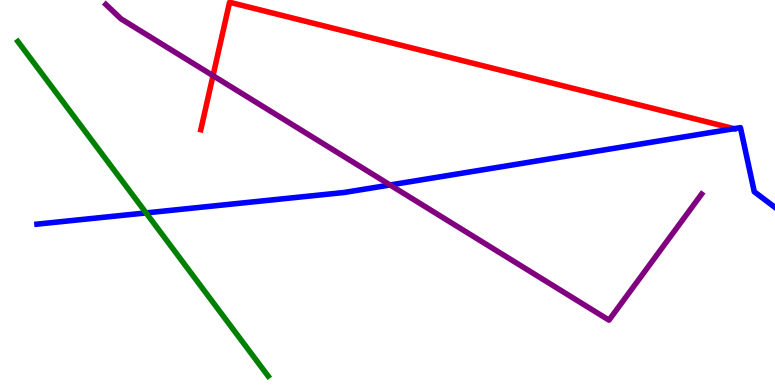[{'lines': ['blue', 'red'], 'intersections': [{'x': 9.47, 'y': 6.66}]}, {'lines': ['green', 'red'], 'intersections': []}, {'lines': ['purple', 'red'], 'intersections': [{'x': 2.75, 'y': 8.03}]}, {'lines': ['blue', 'green'], 'intersections': [{'x': 1.89, 'y': 4.47}]}, {'lines': ['blue', 'purple'], 'intersections': [{'x': 5.03, 'y': 5.2}]}, {'lines': ['green', 'purple'], 'intersections': []}]